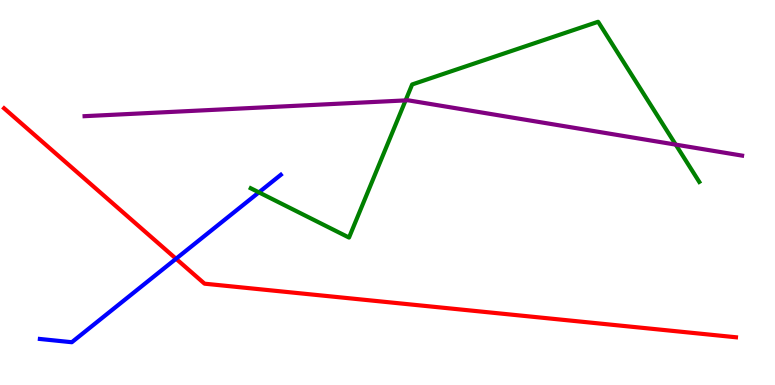[{'lines': ['blue', 'red'], 'intersections': [{'x': 2.27, 'y': 3.28}]}, {'lines': ['green', 'red'], 'intersections': []}, {'lines': ['purple', 'red'], 'intersections': []}, {'lines': ['blue', 'green'], 'intersections': [{'x': 3.34, 'y': 5.0}]}, {'lines': ['blue', 'purple'], 'intersections': []}, {'lines': ['green', 'purple'], 'intersections': [{'x': 5.23, 'y': 7.39}, {'x': 8.72, 'y': 6.24}]}]